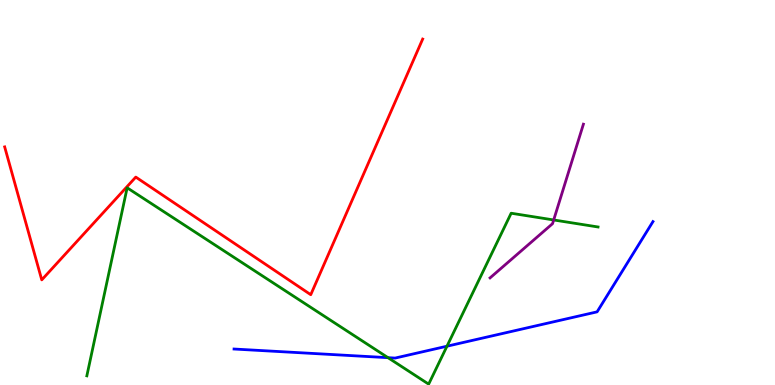[{'lines': ['blue', 'red'], 'intersections': []}, {'lines': ['green', 'red'], 'intersections': []}, {'lines': ['purple', 'red'], 'intersections': []}, {'lines': ['blue', 'green'], 'intersections': [{'x': 5.01, 'y': 0.71}, {'x': 5.77, 'y': 1.01}]}, {'lines': ['blue', 'purple'], 'intersections': []}, {'lines': ['green', 'purple'], 'intersections': [{'x': 7.14, 'y': 4.29}]}]